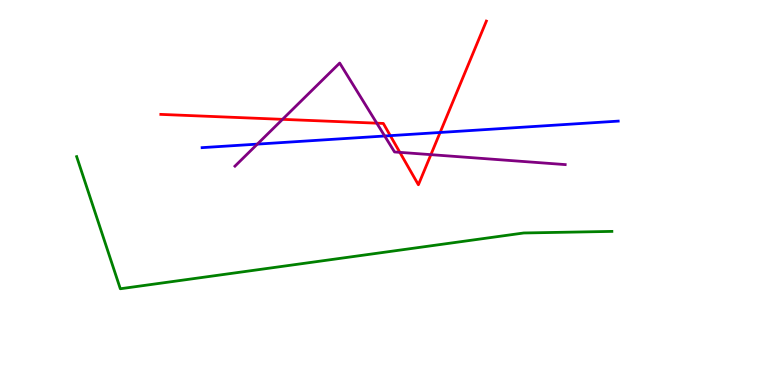[{'lines': ['blue', 'red'], 'intersections': [{'x': 5.04, 'y': 6.48}, {'x': 5.68, 'y': 6.56}]}, {'lines': ['green', 'red'], 'intersections': []}, {'lines': ['purple', 'red'], 'intersections': [{'x': 3.65, 'y': 6.9}, {'x': 4.86, 'y': 6.8}, {'x': 5.16, 'y': 6.04}, {'x': 5.56, 'y': 5.98}]}, {'lines': ['blue', 'green'], 'intersections': []}, {'lines': ['blue', 'purple'], 'intersections': [{'x': 3.32, 'y': 6.26}, {'x': 4.96, 'y': 6.47}]}, {'lines': ['green', 'purple'], 'intersections': []}]